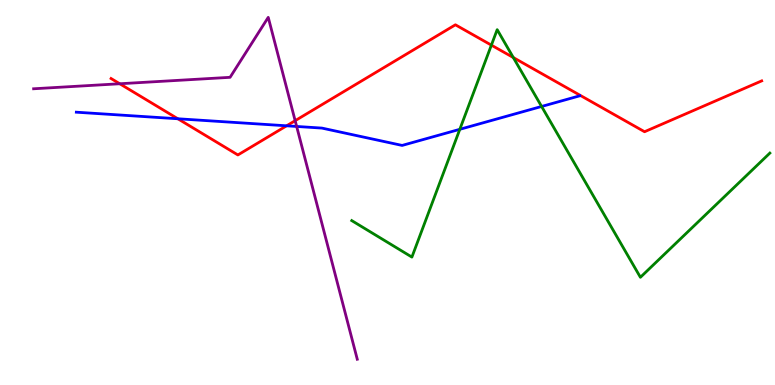[{'lines': ['blue', 'red'], 'intersections': [{'x': 2.29, 'y': 6.92}, {'x': 3.7, 'y': 6.73}]}, {'lines': ['green', 'red'], 'intersections': [{'x': 6.34, 'y': 8.83}, {'x': 6.62, 'y': 8.51}]}, {'lines': ['purple', 'red'], 'intersections': [{'x': 1.55, 'y': 7.82}, {'x': 3.81, 'y': 6.87}]}, {'lines': ['blue', 'green'], 'intersections': [{'x': 5.93, 'y': 6.64}, {'x': 6.99, 'y': 7.23}]}, {'lines': ['blue', 'purple'], 'intersections': [{'x': 3.83, 'y': 6.72}]}, {'lines': ['green', 'purple'], 'intersections': []}]